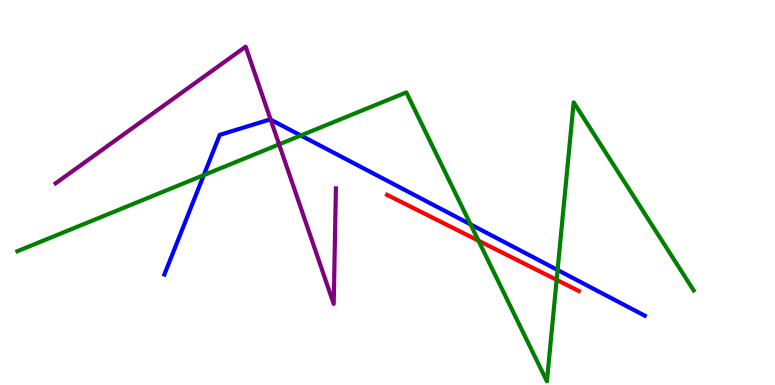[{'lines': ['blue', 'red'], 'intersections': []}, {'lines': ['green', 'red'], 'intersections': [{'x': 6.17, 'y': 3.75}, {'x': 7.18, 'y': 2.73}]}, {'lines': ['purple', 'red'], 'intersections': []}, {'lines': ['blue', 'green'], 'intersections': [{'x': 2.63, 'y': 5.45}, {'x': 3.88, 'y': 6.48}, {'x': 6.07, 'y': 4.17}, {'x': 7.19, 'y': 2.99}]}, {'lines': ['blue', 'purple'], 'intersections': [{'x': 3.49, 'y': 6.89}]}, {'lines': ['green', 'purple'], 'intersections': [{'x': 3.6, 'y': 6.25}]}]